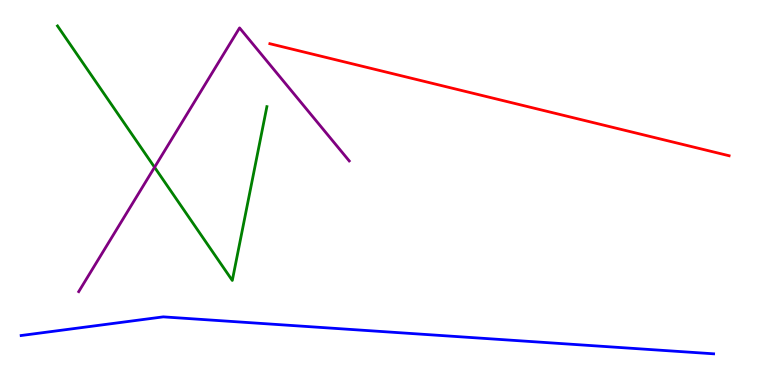[{'lines': ['blue', 'red'], 'intersections': []}, {'lines': ['green', 'red'], 'intersections': []}, {'lines': ['purple', 'red'], 'intersections': []}, {'lines': ['blue', 'green'], 'intersections': []}, {'lines': ['blue', 'purple'], 'intersections': []}, {'lines': ['green', 'purple'], 'intersections': [{'x': 1.99, 'y': 5.66}]}]